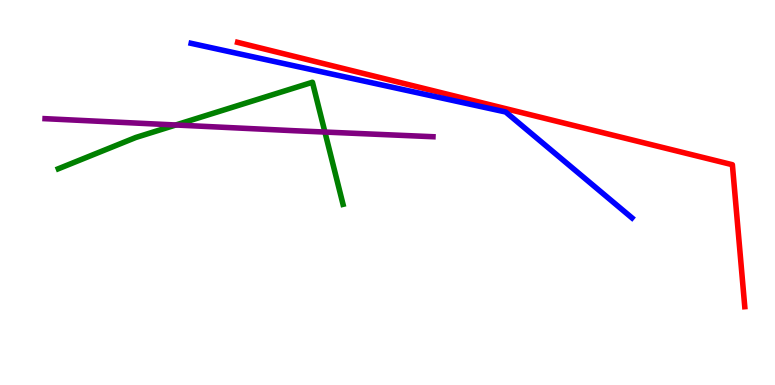[{'lines': ['blue', 'red'], 'intersections': []}, {'lines': ['green', 'red'], 'intersections': []}, {'lines': ['purple', 'red'], 'intersections': []}, {'lines': ['blue', 'green'], 'intersections': []}, {'lines': ['blue', 'purple'], 'intersections': []}, {'lines': ['green', 'purple'], 'intersections': [{'x': 2.27, 'y': 6.75}, {'x': 4.19, 'y': 6.57}]}]